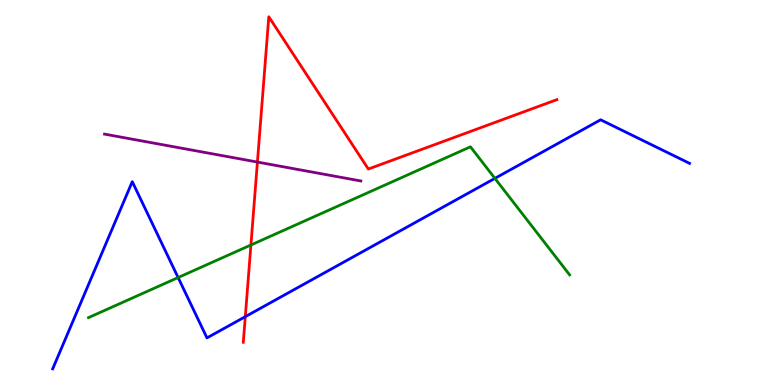[{'lines': ['blue', 'red'], 'intersections': [{'x': 3.17, 'y': 1.77}]}, {'lines': ['green', 'red'], 'intersections': [{'x': 3.24, 'y': 3.64}]}, {'lines': ['purple', 'red'], 'intersections': [{'x': 3.32, 'y': 5.79}]}, {'lines': ['blue', 'green'], 'intersections': [{'x': 2.3, 'y': 2.79}, {'x': 6.39, 'y': 5.37}]}, {'lines': ['blue', 'purple'], 'intersections': []}, {'lines': ['green', 'purple'], 'intersections': []}]